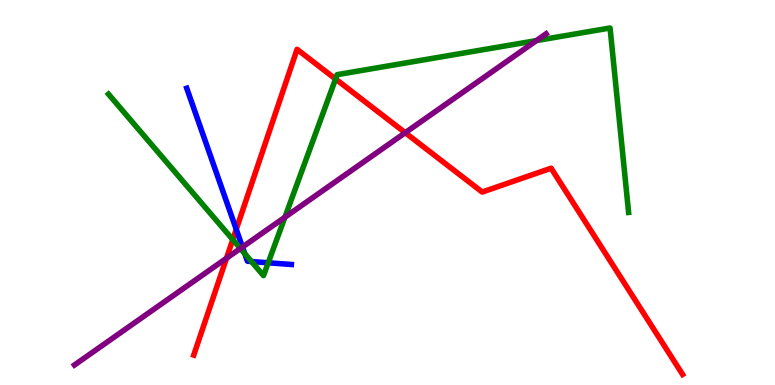[{'lines': ['blue', 'red'], 'intersections': [{'x': 3.05, 'y': 4.04}]}, {'lines': ['green', 'red'], 'intersections': [{'x': 3.0, 'y': 3.78}, {'x': 4.33, 'y': 7.95}]}, {'lines': ['purple', 'red'], 'intersections': [{'x': 2.92, 'y': 3.29}, {'x': 5.23, 'y': 6.55}]}, {'lines': ['blue', 'green'], 'intersections': [{'x': 3.16, 'y': 3.41}, {'x': 3.25, 'y': 3.21}, {'x': 3.46, 'y': 3.17}]}, {'lines': ['blue', 'purple'], 'intersections': [{'x': 3.13, 'y': 3.58}]}, {'lines': ['green', 'purple'], 'intersections': [{'x': 3.1, 'y': 3.55}, {'x': 3.68, 'y': 4.36}, {'x': 6.92, 'y': 8.95}]}]